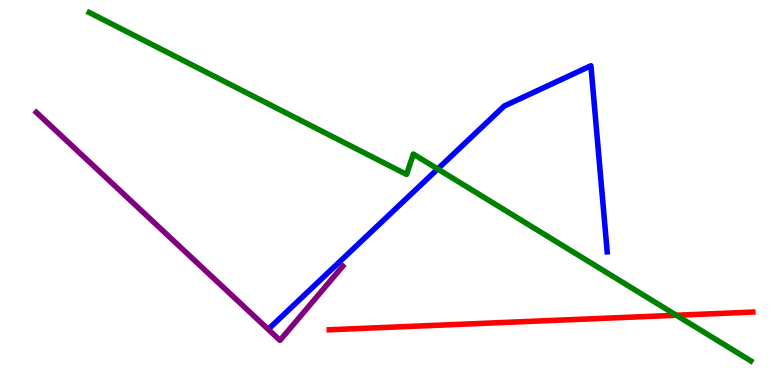[{'lines': ['blue', 'red'], 'intersections': []}, {'lines': ['green', 'red'], 'intersections': [{'x': 8.73, 'y': 1.81}]}, {'lines': ['purple', 'red'], 'intersections': []}, {'lines': ['blue', 'green'], 'intersections': [{'x': 5.65, 'y': 5.61}]}, {'lines': ['blue', 'purple'], 'intersections': []}, {'lines': ['green', 'purple'], 'intersections': []}]